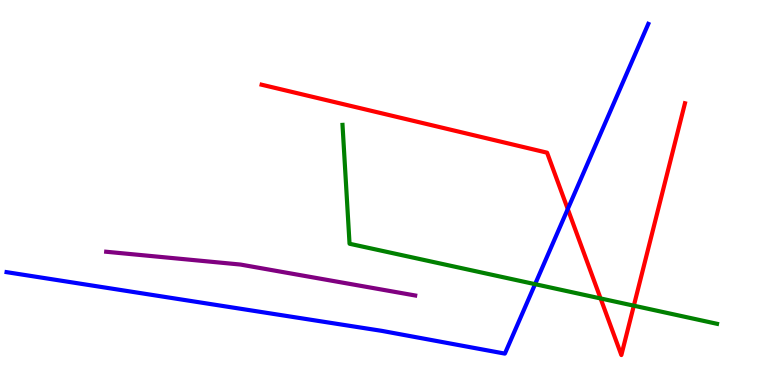[{'lines': ['blue', 'red'], 'intersections': [{'x': 7.33, 'y': 4.57}]}, {'lines': ['green', 'red'], 'intersections': [{'x': 7.75, 'y': 2.25}, {'x': 8.18, 'y': 2.06}]}, {'lines': ['purple', 'red'], 'intersections': []}, {'lines': ['blue', 'green'], 'intersections': [{'x': 6.9, 'y': 2.62}]}, {'lines': ['blue', 'purple'], 'intersections': []}, {'lines': ['green', 'purple'], 'intersections': []}]